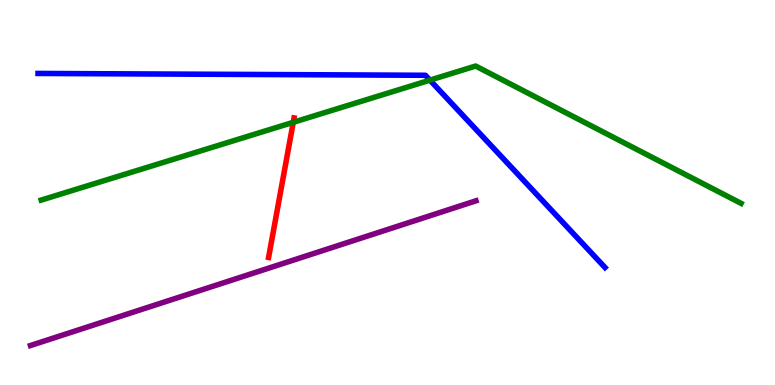[{'lines': ['blue', 'red'], 'intersections': []}, {'lines': ['green', 'red'], 'intersections': [{'x': 3.78, 'y': 6.82}]}, {'lines': ['purple', 'red'], 'intersections': []}, {'lines': ['blue', 'green'], 'intersections': [{'x': 5.55, 'y': 7.92}]}, {'lines': ['blue', 'purple'], 'intersections': []}, {'lines': ['green', 'purple'], 'intersections': []}]